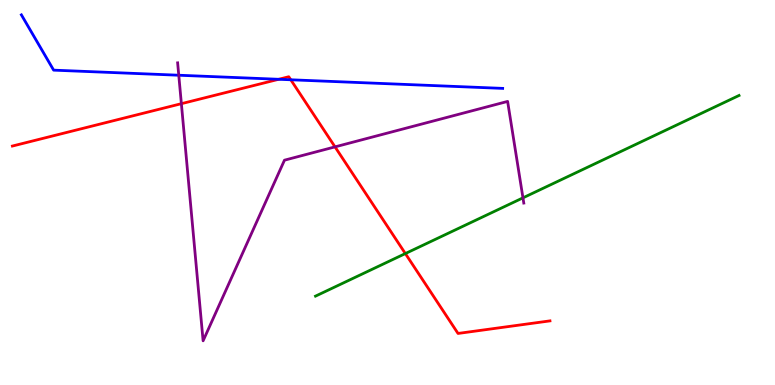[{'lines': ['blue', 'red'], 'intersections': [{'x': 3.6, 'y': 7.94}, {'x': 3.75, 'y': 7.93}]}, {'lines': ['green', 'red'], 'intersections': [{'x': 5.23, 'y': 3.41}]}, {'lines': ['purple', 'red'], 'intersections': [{'x': 2.34, 'y': 7.31}, {'x': 4.32, 'y': 6.19}]}, {'lines': ['blue', 'green'], 'intersections': []}, {'lines': ['blue', 'purple'], 'intersections': [{'x': 2.31, 'y': 8.05}]}, {'lines': ['green', 'purple'], 'intersections': [{'x': 6.75, 'y': 4.86}]}]